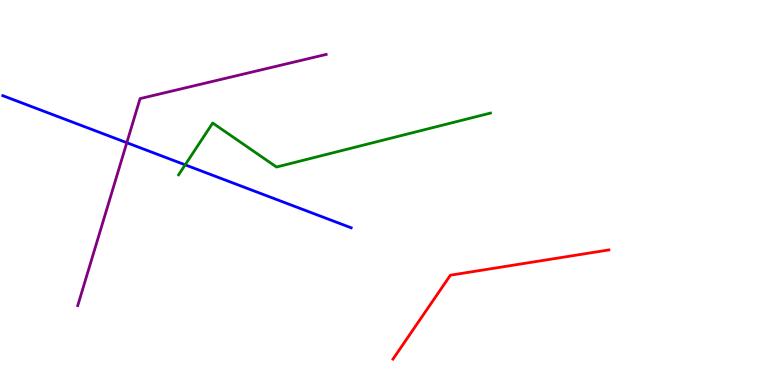[{'lines': ['blue', 'red'], 'intersections': []}, {'lines': ['green', 'red'], 'intersections': []}, {'lines': ['purple', 'red'], 'intersections': []}, {'lines': ['blue', 'green'], 'intersections': [{'x': 2.39, 'y': 5.72}]}, {'lines': ['blue', 'purple'], 'intersections': [{'x': 1.64, 'y': 6.29}]}, {'lines': ['green', 'purple'], 'intersections': []}]